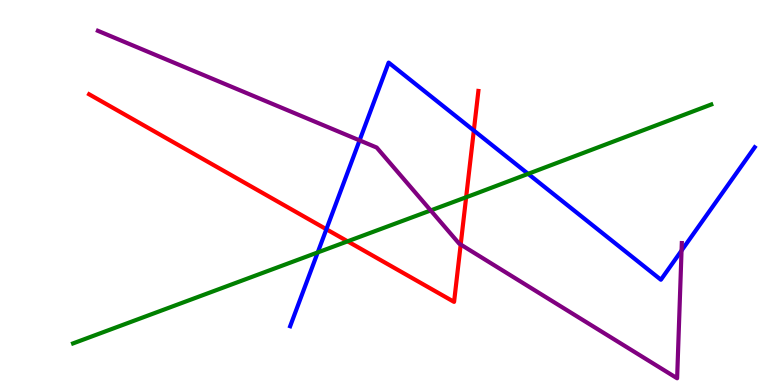[{'lines': ['blue', 'red'], 'intersections': [{'x': 4.21, 'y': 4.05}, {'x': 6.11, 'y': 6.61}]}, {'lines': ['green', 'red'], 'intersections': [{'x': 4.49, 'y': 3.73}, {'x': 6.01, 'y': 4.88}]}, {'lines': ['purple', 'red'], 'intersections': [{'x': 5.94, 'y': 3.65}]}, {'lines': ['blue', 'green'], 'intersections': [{'x': 4.1, 'y': 3.44}, {'x': 6.81, 'y': 5.48}]}, {'lines': ['blue', 'purple'], 'intersections': [{'x': 4.64, 'y': 6.35}, {'x': 8.79, 'y': 3.49}]}, {'lines': ['green', 'purple'], 'intersections': [{'x': 5.56, 'y': 4.53}]}]